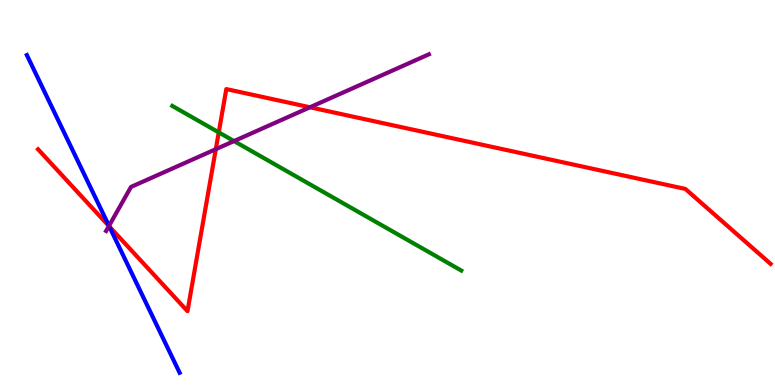[{'lines': ['blue', 'red'], 'intersections': [{'x': 1.41, 'y': 4.12}]}, {'lines': ['green', 'red'], 'intersections': [{'x': 2.82, 'y': 6.56}]}, {'lines': ['purple', 'red'], 'intersections': [{'x': 1.41, 'y': 4.13}, {'x': 2.78, 'y': 6.13}, {'x': 4.0, 'y': 7.21}]}, {'lines': ['blue', 'green'], 'intersections': []}, {'lines': ['blue', 'purple'], 'intersections': [{'x': 1.41, 'y': 4.13}]}, {'lines': ['green', 'purple'], 'intersections': [{'x': 3.02, 'y': 6.34}]}]